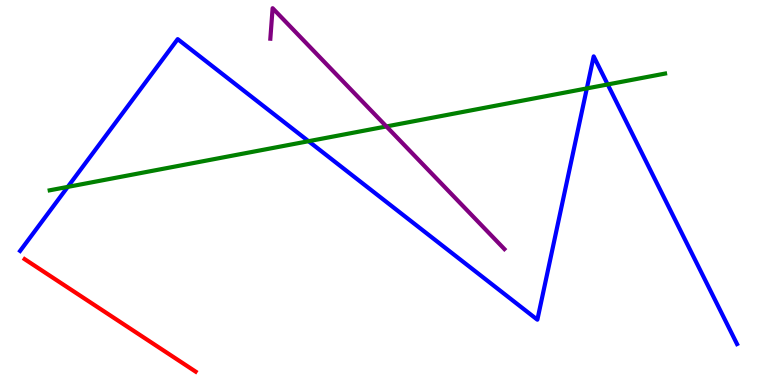[{'lines': ['blue', 'red'], 'intersections': []}, {'lines': ['green', 'red'], 'intersections': []}, {'lines': ['purple', 'red'], 'intersections': []}, {'lines': ['blue', 'green'], 'intersections': [{'x': 0.874, 'y': 5.15}, {'x': 3.98, 'y': 6.33}, {'x': 7.57, 'y': 7.7}, {'x': 7.84, 'y': 7.81}]}, {'lines': ['blue', 'purple'], 'intersections': []}, {'lines': ['green', 'purple'], 'intersections': [{'x': 4.99, 'y': 6.72}]}]